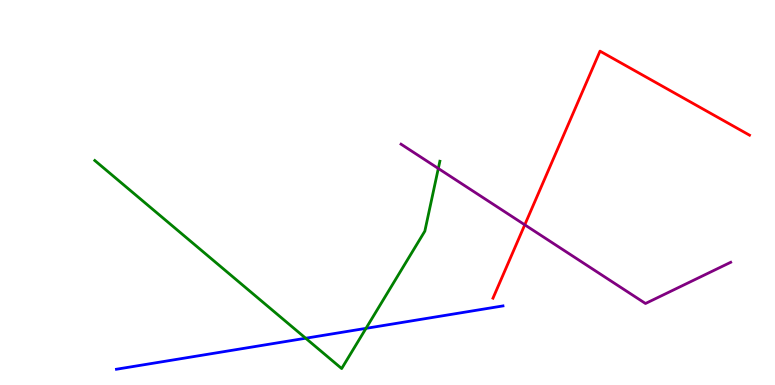[{'lines': ['blue', 'red'], 'intersections': []}, {'lines': ['green', 'red'], 'intersections': []}, {'lines': ['purple', 'red'], 'intersections': [{'x': 6.77, 'y': 4.16}]}, {'lines': ['blue', 'green'], 'intersections': [{'x': 3.94, 'y': 1.21}, {'x': 4.72, 'y': 1.47}]}, {'lines': ['blue', 'purple'], 'intersections': []}, {'lines': ['green', 'purple'], 'intersections': [{'x': 5.66, 'y': 5.62}]}]